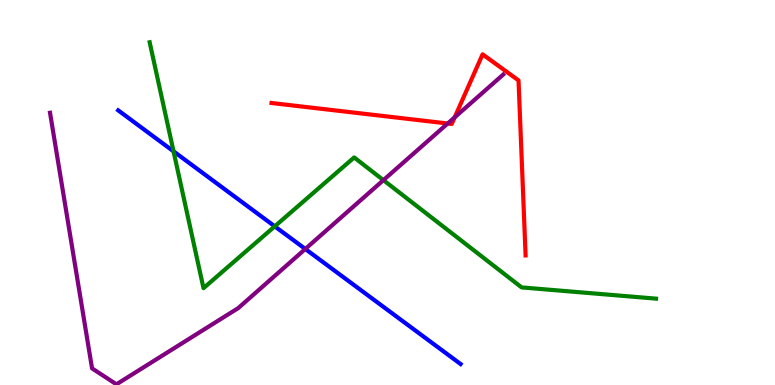[{'lines': ['blue', 'red'], 'intersections': []}, {'lines': ['green', 'red'], 'intersections': []}, {'lines': ['purple', 'red'], 'intersections': [{'x': 5.78, 'y': 6.79}, {'x': 5.87, 'y': 6.95}]}, {'lines': ['blue', 'green'], 'intersections': [{'x': 2.24, 'y': 6.07}, {'x': 3.55, 'y': 4.12}]}, {'lines': ['blue', 'purple'], 'intersections': [{'x': 3.94, 'y': 3.53}]}, {'lines': ['green', 'purple'], 'intersections': [{'x': 4.95, 'y': 5.32}]}]